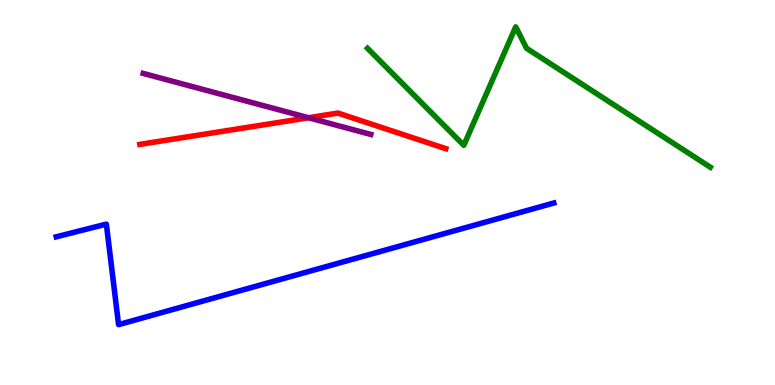[{'lines': ['blue', 'red'], 'intersections': []}, {'lines': ['green', 'red'], 'intersections': []}, {'lines': ['purple', 'red'], 'intersections': [{'x': 3.98, 'y': 6.94}]}, {'lines': ['blue', 'green'], 'intersections': []}, {'lines': ['blue', 'purple'], 'intersections': []}, {'lines': ['green', 'purple'], 'intersections': []}]